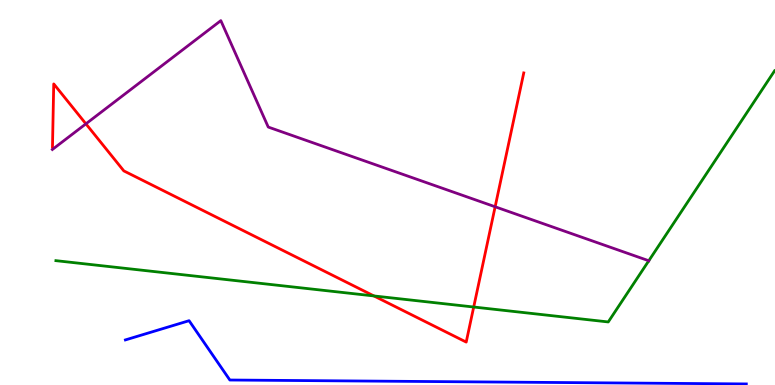[{'lines': ['blue', 'red'], 'intersections': []}, {'lines': ['green', 'red'], 'intersections': [{'x': 4.83, 'y': 2.31}, {'x': 6.11, 'y': 2.03}]}, {'lines': ['purple', 'red'], 'intersections': [{'x': 1.11, 'y': 6.78}, {'x': 6.39, 'y': 4.63}]}, {'lines': ['blue', 'green'], 'intersections': []}, {'lines': ['blue', 'purple'], 'intersections': []}, {'lines': ['green', 'purple'], 'intersections': [{'x': 8.37, 'y': 3.23}]}]